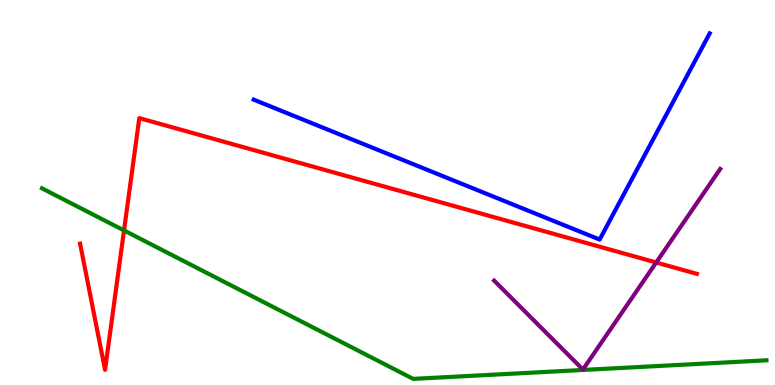[{'lines': ['blue', 'red'], 'intersections': []}, {'lines': ['green', 'red'], 'intersections': [{'x': 1.6, 'y': 4.01}]}, {'lines': ['purple', 'red'], 'intersections': [{'x': 8.47, 'y': 3.18}]}, {'lines': ['blue', 'green'], 'intersections': []}, {'lines': ['blue', 'purple'], 'intersections': []}, {'lines': ['green', 'purple'], 'intersections': []}]